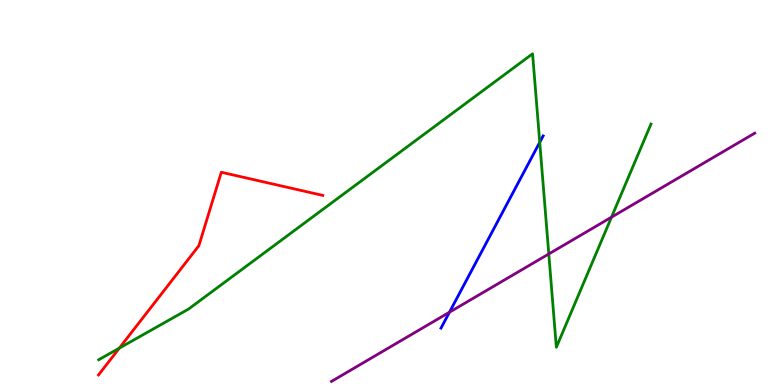[{'lines': ['blue', 'red'], 'intersections': []}, {'lines': ['green', 'red'], 'intersections': [{'x': 1.54, 'y': 0.958}]}, {'lines': ['purple', 'red'], 'intersections': []}, {'lines': ['blue', 'green'], 'intersections': [{'x': 6.96, 'y': 6.3}]}, {'lines': ['blue', 'purple'], 'intersections': [{'x': 5.8, 'y': 1.89}]}, {'lines': ['green', 'purple'], 'intersections': [{'x': 7.08, 'y': 3.4}, {'x': 7.89, 'y': 4.36}]}]